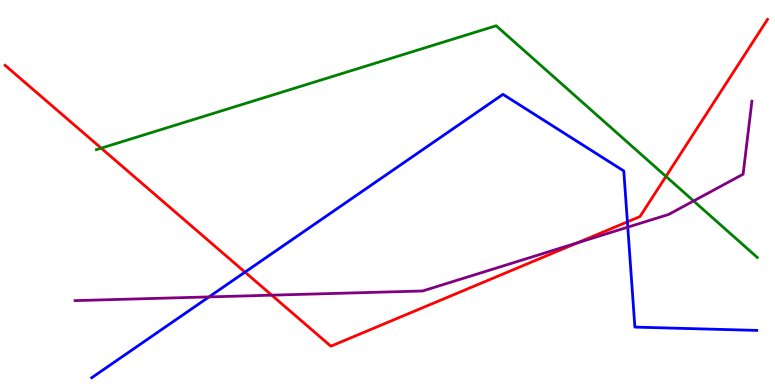[{'lines': ['blue', 'red'], 'intersections': [{'x': 3.16, 'y': 2.93}, {'x': 8.1, 'y': 4.24}]}, {'lines': ['green', 'red'], 'intersections': [{'x': 1.31, 'y': 6.15}, {'x': 8.59, 'y': 5.42}]}, {'lines': ['purple', 'red'], 'intersections': [{'x': 3.51, 'y': 2.33}, {'x': 7.45, 'y': 3.69}]}, {'lines': ['blue', 'green'], 'intersections': []}, {'lines': ['blue', 'purple'], 'intersections': [{'x': 2.7, 'y': 2.29}, {'x': 8.1, 'y': 4.1}]}, {'lines': ['green', 'purple'], 'intersections': [{'x': 8.95, 'y': 4.78}]}]